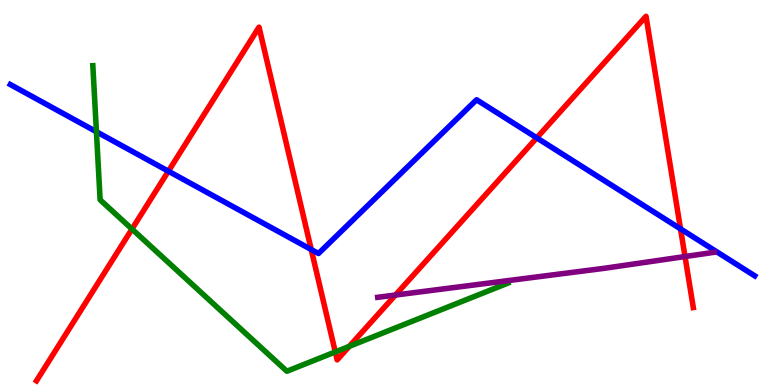[{'lines': ['blue', 'red'], 'intersections': [{'x': 2.17, 'y': 5.55}, {'x': 4.02, 'y': 3.52}, {'x': 6.93, 'y': 6.42}, {'x': 8.78, 'y': 4.06}]}, {'lines': ['green', 'red'], 'intersections': [{'x': 1.7, 'y': 4.05}, {'x': 4.33, 'y': 0.859}, {'x': 4.51, 'y': 1.0}]}, {'lines': ['purple', 'red'], 'intersections': [{'x': 5.1, 'y': 2.34}, {'x': 8.84, 'y': 3.34}]}, {'lines': ['blue', 'green'], 'intersections': [{'x': 1.24, 'y': 6.58}]}, {'lines': ['blue', 'purple'], 'intersections': []}, {'lines': ['green', 'purple'], 'intersections': []}]